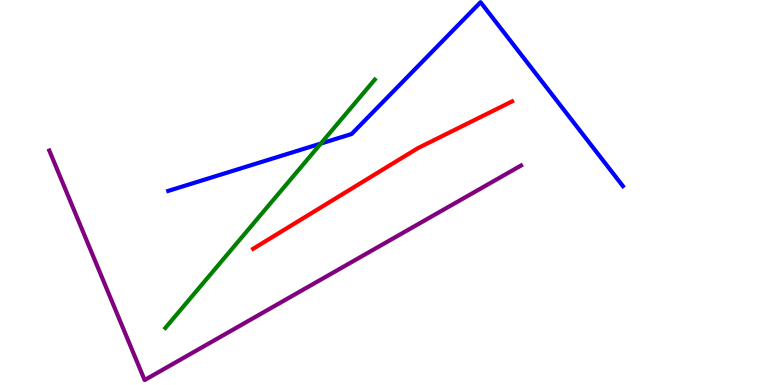[{'lines': ['blue', 'red'], 'intersections': []}, {'lines': ['green', 'red'], 'intersections': []}, {'lines': ['purple', 'red'], 'intersections': []}, {'lines': ['blue', 'green'], 'intersections': [{'x': 4.14, 'y': 6.27}]}, {'lines': ['blue', 'purple'], 'intersections': []}, {'lines': ['green', 'purple'], 'intersections': []}]